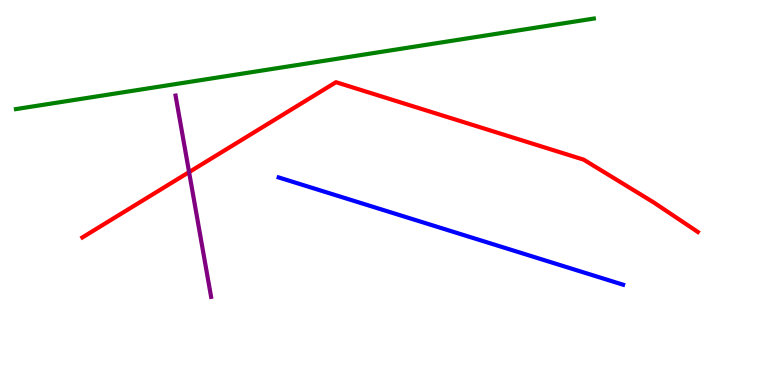[{'lines': ['blue', 'red'], 'intersections': []}, {'lines': ['green', 'red'], 'intersections': []}, {'lines': ['purple', 'red'], 'intersections': [{'x': 2.44, 'y': 5.53}]}, {'lines': ['blue', 'green'], 'intersections': []}, {'lines': ['blue', 'purple'], 'intersections': []}, {'lines': ['green', 'purple'], 'intersections': []}]